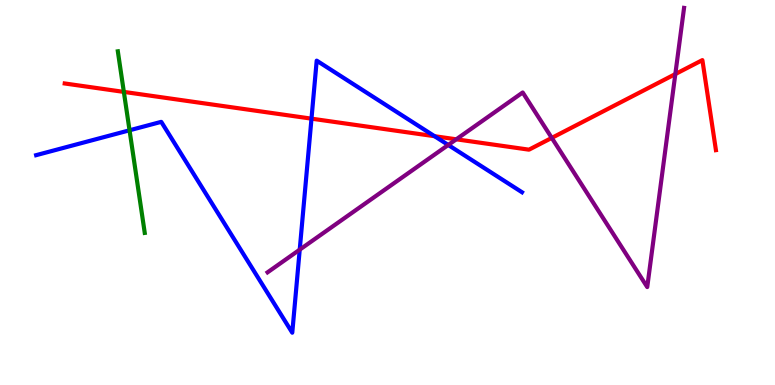[{'lines': ['blue', 'red'], 'intersections': [{'x': 4.02, 'y': 6.92}, {'x': 5.61, 'y': 6.46}]}, {'lines': ['green', 'red'], 'intersections': [{'x': 1.6, 'y': 7.61}]}, {'lines': ['purple', 'red'], 'intersections': [{'x': 5.89, 'y': 6.38}, {'x': 7.12, 'y': 6.42}, {'x': 8.71, 'y': 8.08}]}, {'lines': ['blue', 'green'], 'intersections': [{'x': 1.67, 'y': 6.62}]}, {'lines': ['blue', 'purple'], 'intersections': [{'x': 3.87, 'y': 3.52}, {'x': 5.78, 'y': 6.23}]}, {'lines': ['green', 'purple'], 'intersections': []}]